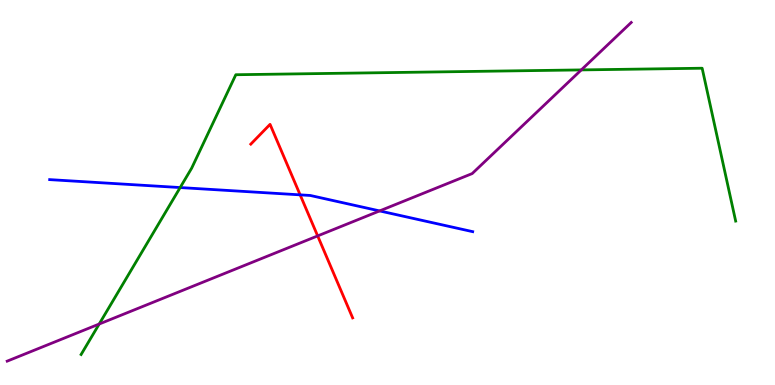[{'lines': ['blue', 'red'], 'intersections': [{'x': 3.87, 'y': 4.94}]}, {'lines': ['green', 'red'], 'intersections': []}, {'lines': ['purple', 'red'], 'intersections': [{'x': 4.1, 'y': 3.87}]}, {'lines': ['blue', 'green'], 'intersections': [{'x': 2.32, 'y': 5.13}]}, {'lines': ['blue', 'purple'], 'intersections': [{'x': 4.9, 'y': 4.52}]}, {'lines': ['green', 'purple'], 'intersections': [{'x': 1.28, 'y': 1.58}, {'x': 7.5, 'y': 8.18}]}]